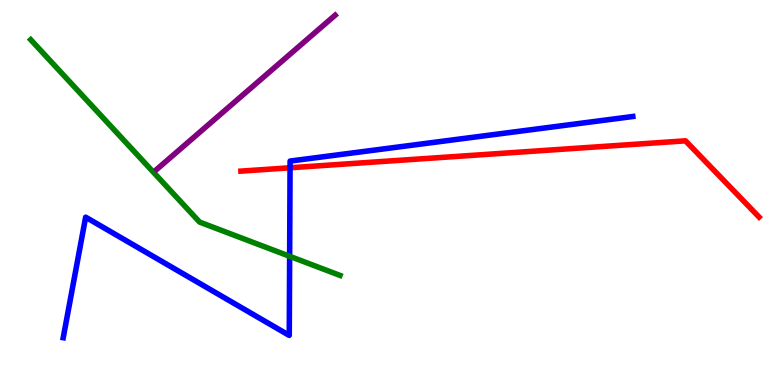[{'lines': ['blue', 'red'], 'intersections': [{'x': 3.74, 'y': 5.64}]}, {'lines': ['green', 'red'], 'intersections': []}, {'lines': ['purple', 'red'], 'intersections': []}, {'lines': ['blue', 'green'], 'intersections': [{'x': 3.74, 'y': 3.34}]}, {'lines': ['blue', 'purple'], 'intersections': []}, {'lines': ['green', 'purple'], 'intersections': []}]